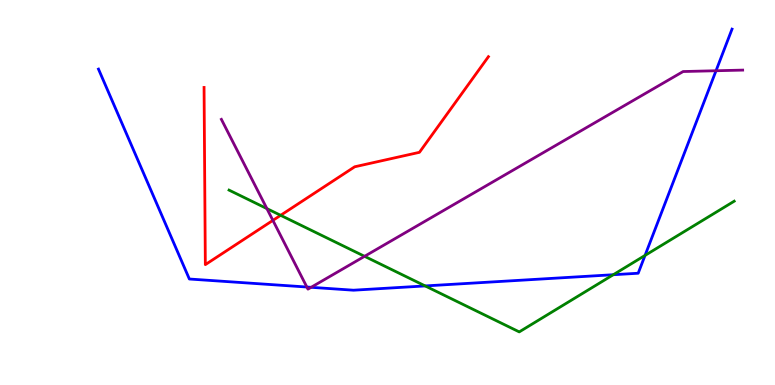[{'lines': ['blue', 'red'], 'intersections': []}, {'lines': ['green', 'red'], 'intersections': [{'x': 3.62, 'y': 4.41}]}, {'lines': ['purple', 'red'], 'intersections': [{'x': 3.52, 'y': 4.28}]}, {'lines': ['blue', 'green'], 'intersections': [{'x': 5.49, 'y': 2.57}, {'x': 7.91, 'y': 2.86}, {'x': 8.32, 'y': 3.37}]}, {'lines': ['blue', 'purple'], 'intersections': [{'x': 3.96, 'y': 2.54}, {'x': 4.01, 'y': 2.54}, {'x': 9.24, 'y': 8.16}]}, {'lines': ['green', 'purple'], 'intersections': [{'x': 3.44, 'y': 4.58}, {'x': 4.7, 'y': 3.34}]}]